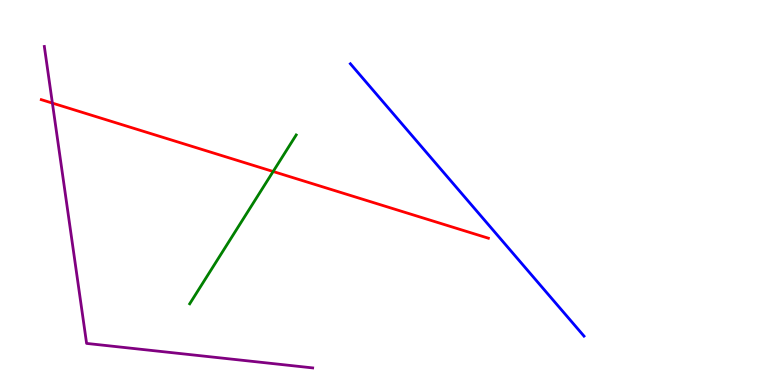[{'lines': ['blue', 'red'], 'intersections': []}, {'lines': ['green', 'red'], 'intersections': [{'x': 3.52, 'y': 5.55}]}, {'lines': ['purple', 'red'], 'intersections': [{'x': 0.676, 'y': 7.32}]}, {'lines': ['blue', 'green'], 'intersections': []}, {'lines': ['blue', 'purple'], 'intersections': []}, {'lines': ['green', 'purple'], 'intersections': []}]